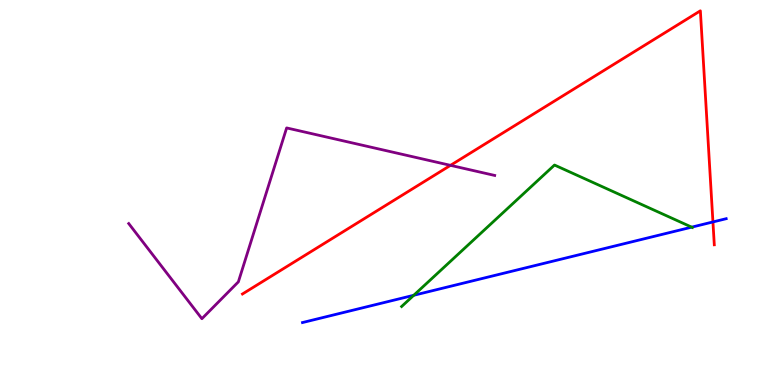[{'lines': ['blue', 'red'], 'intersections': [{'x': 9.2, 'y': 4.24}]}, {'lines': ['green', 'red'], 'intersections': []}, {'lines': ['purple', 'red'], 'intersections': [{'x': 5.81, 'y': 5.71}]}, {'lines': ['blue', 'green'], 'intersections': [{'x': 5.34, 'y': 2.33}, {'x': 8.93, 'y': 4.1}]}, {'lines': ['blue', 'purple'], 'intersections': []}, {'lines': ['green', 'purple'], 'intersections': []}]